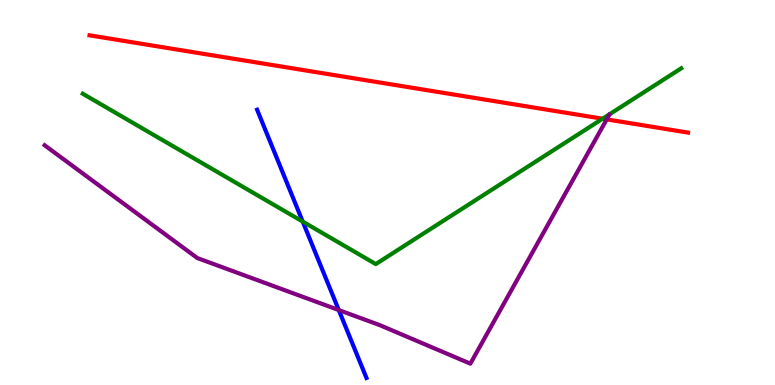[{'lines': ['blue', 'red'], 'intersections': []}, {'lines': ['green', 'red'], 'intersections': [{'x': 7.78, 'y': 6.92}]}, {'lines': ['purple', 'red'], 'intersections': [{'x': 7.83, 'y': 6.9}]}, {'lines': ['blue', 'green'], 'intersections': [{'x': 3.91, 'y': 4.24}]}, {'lines': ['blue', 'purple'], 'intersections': [{'x': 4.37, 'y': 1.95}]}, {'lines': ['green', 'purple'], 'intersections': []}]